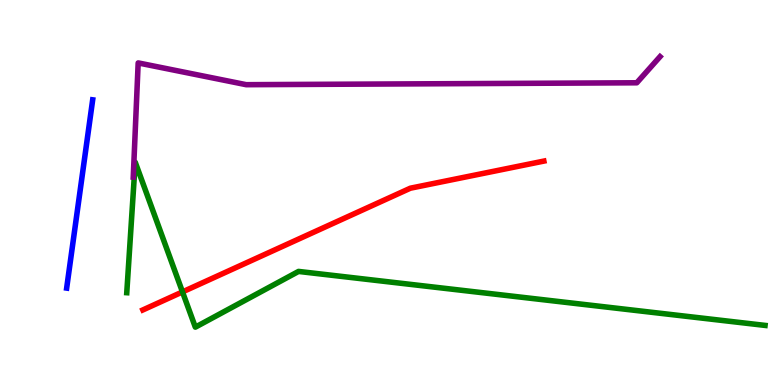[{'lines': ['blue', 'red'], 'intersections': []}, {'lines': ['green', 'red'], 'intersections': [{'x': 2.35, 'y': 2.42}]}, {'lines': ['purple', 'red'], 'intersections': []}, {'lines': ['blue', 'green'], 'intersections': []}, {'lines': ['blue', 'purple'], 'intersections': []}, {'lines': ['green', 'purple'], 'intersections': []}]